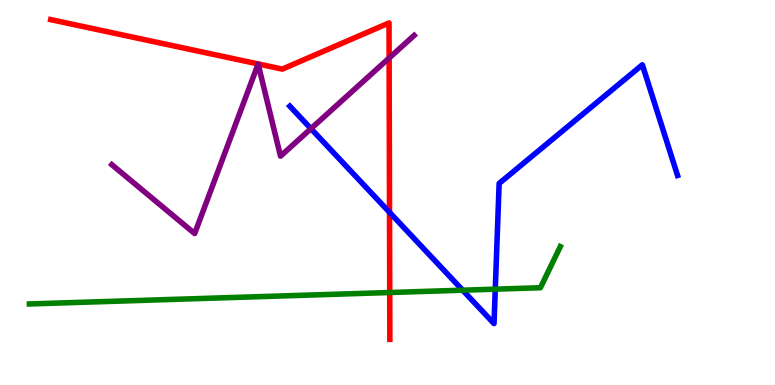[{'lines': ['blue', 'red'], 'intersections': [{'x': 5.03, 'y': 4.48}]}, {'lines': ['green', 'red'], 'intersections': [{'x': 5.03, 'y': 2.4}]}, {'lines': ['purple', 'red'], 'intersections': [{'x': 5.02, 'y': 8.49}]}, {'lines': ['blue', 'green'], 'intersections': [{'x': 5.97, 'y': 2.46}, {'x': 6.39, 'y': 2.49}]}, {'lines': ['blue', 'purple'], 'intersections': [{'x': 4.01, 'y': 6.66}]}, {'lines': ['green', 'purple'], 'intersections': []}]